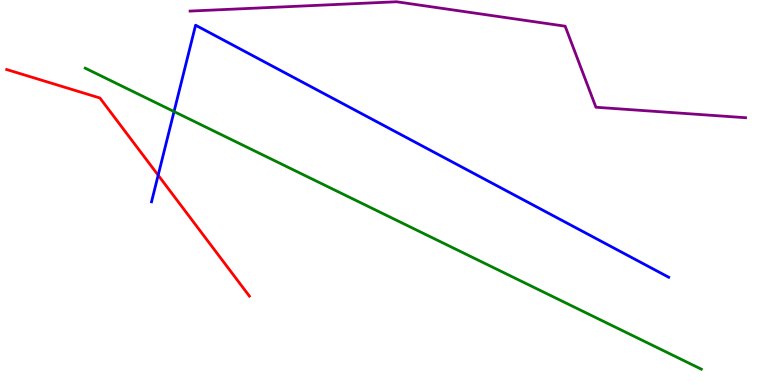[{'lines': ['blue', 'red'], 'intersections': [{'x': 2.04, 'y': 5.45}]}, {'lines': ['green', 'red'], 'intersections': []}, {'lines': ['purple', 'red'], 'intersections': []}, {'lines': ['blue', 'green'], 'intersections': [{'x': 2.25, 'y': 7.1}]}, {'lines': ['blue', 'purple'], 'intersections': []}, {'lines': ['green', 'purple'], 'intersections': []}]